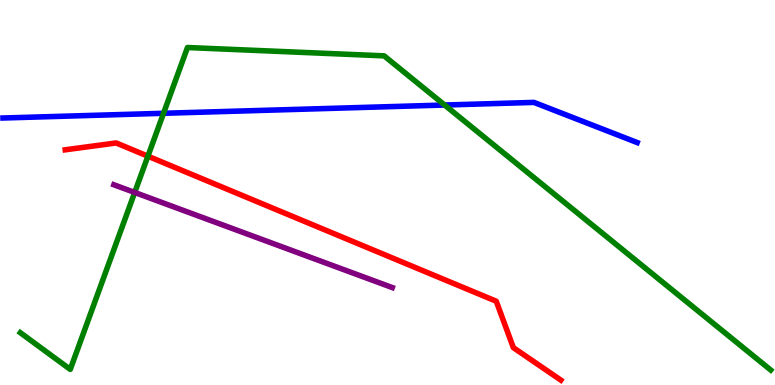[{'lines': ['blue', 'red'], 'intersections': []}, {'lines': ['green', 'red'], 'intersections': [{'x': 1.91, 'y': 5.94}]}, {'lines': ['purple', 'red'], 'intersections': []}, {'lines': ['blue', 'green'], 'intersections': [{'x': 2.11, 'y': 7.06}, {'x': 5.74, 'y': 7.27}]}, {'lines': ['blue', 'purple'], 'intersections': []}, {'lines': ['green', 'purple'], 'intersections': [{'x': 1.74, 'y': 5.0}]}]